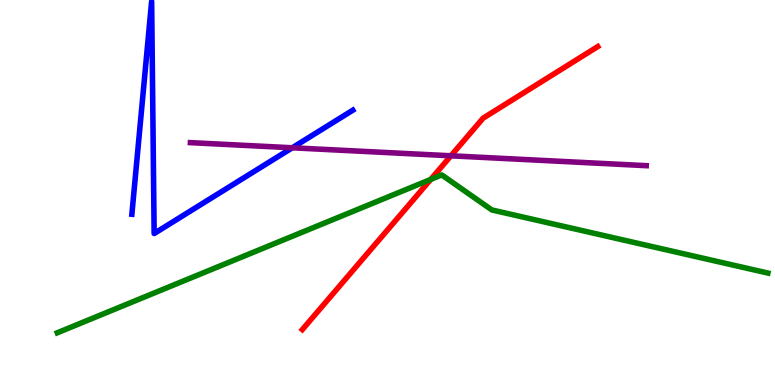[{'lines': ['blue', 'red'], 'intersections': []}, {'lines': ['green', 'red'], 'intersections': [{'x': 5.56, 'y': 5.34}]}, {'lines': ['purple', 'red'], 'intersections': [{'x': 5.82, 'y': 5.95}]}, {'lines': ['blue', 'green'], 'intersections': []}, {'lines': ['blue', 'purple'], 'intersections': [{'x': 3.77, 'y': 6.16}]}, {'lines': ['green', 'purple'], 'intersections': []}]